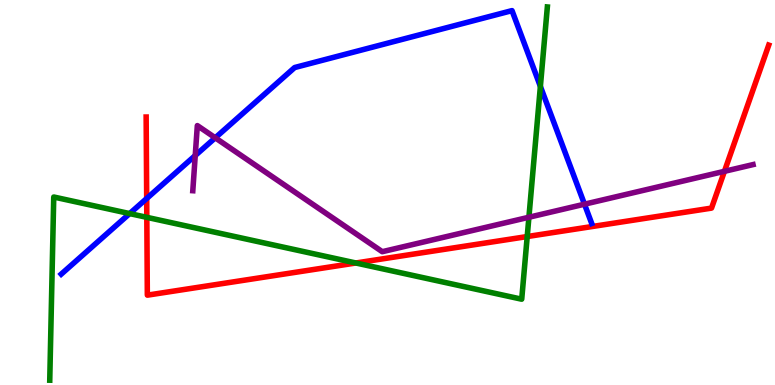[{'lines': ['blue', 'red'], 'intersections': [{'x': 1.89, 'y': 4.84}]}, {'lines': ['green', 'red'], 'intersections': [{'x': 1.89, 'y': 4.36}, {'x': 4.59, 'y': 3.17}, {'x': 6.8, 'y': 3.86}]}, {'lines': ['purple', 'red'], 'intersections': [{'x': 9.35, 'y': 5.55}]}, {'lines': ['blue', 'green'], 'intersections': [{'x': 1.67, 'y': 4.45}, {'x': 6.97, 'y': 7.76}]}, {'lines': ['blue', 'purple'], 'intersections': [{'x': 2.52, 'y': 5.96}, {'x': 2.78, 'y': 6.42}, {'x': 7.54, 'y': 4.7}]}, {'lines': ['green', 'purple'], 'intersections': [{'x': 6.82, 'y': 4.36}]}]